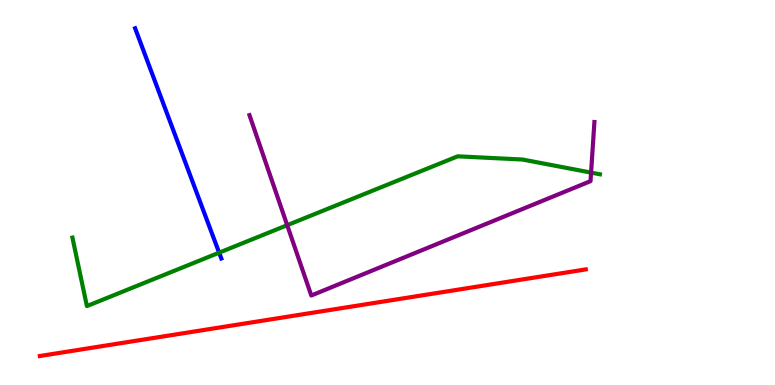[{'lines': ['blue', 'red'], 'intersections': []}, {'lines': ['green', 'red'], 'intersections': []}, {'lines': ['purple', 'red'], 'intersections': []}, {'lines': ['blue', 'green'], 'intersections': [{'x': 2.83, 'y': 3.44}]}, {'lines': ['blue', 'purple'], 'intersections': []}, {'lines': ['green', 'purple'], 'intersections': [{'x': 3.71, 'y': 4.15}, {'x': 7.63, 'y': 5.52}]}]